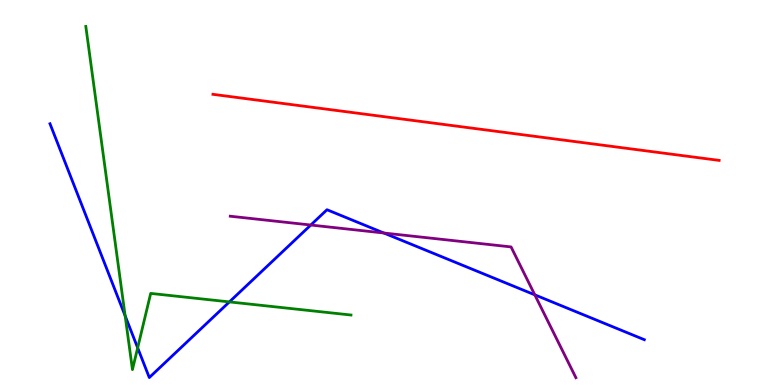[{'lines': ['blue', 'red'], 'intersections': []}, {'lines': ['green', 'red'], 'intersections': []}, {'lines': ['purple', 'red'], 'intersections': []}, {'lines': ['blue', 'green'], 'intersections': [{'x': 1.61, 'y': 1.8}, {'x': 1.78, 'y': 0.966}, {'x': 2.96, 'y': 2.16}]}, {'lines': ['blue', 'purple'], 'intersections': [{'x': 4.01, 'y': 4.16}, {'x': 4.95, 'y': 3.95}, {'x': 6.9, 'y': 2.34}]}, {'lines': ['green', 'purple'], 'intersections': []}]